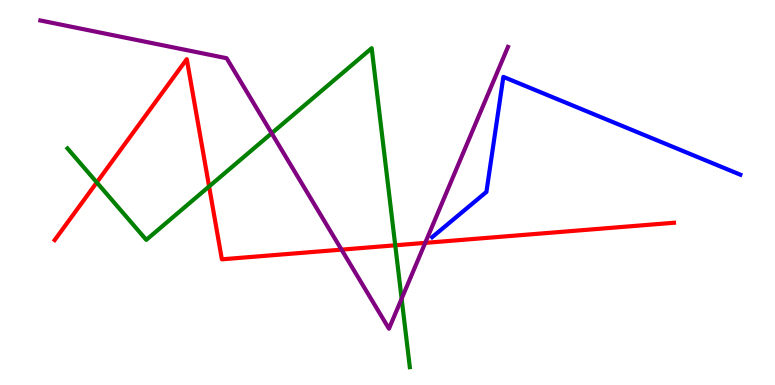[{'lines': ['blue', 'red'], 'intersections': []}, {'lines': ['green', 'red'], 'intersections': [{'x': 1.25, 'y': 5.26}, {'x': 2.7, 'y': 5.16}, {'x': 5.1, 'y': 3.63}]}, {'lines': ['purple', 'red'], 'intersections': [{'x': 4.41, 'y': 3.52}, {'x': 5.49, 'y': 3.69}]}, {'lines': ['blue', 'green'], 'intersections': []}, {'lines': ['blue', 'purple'], 'intersections': []}, {'lines': ['green', 'purple'], 'intersections': [{'x': 3.51, 'y': 6.54}, {'x': 5.18, 'y': 2.24}]}]